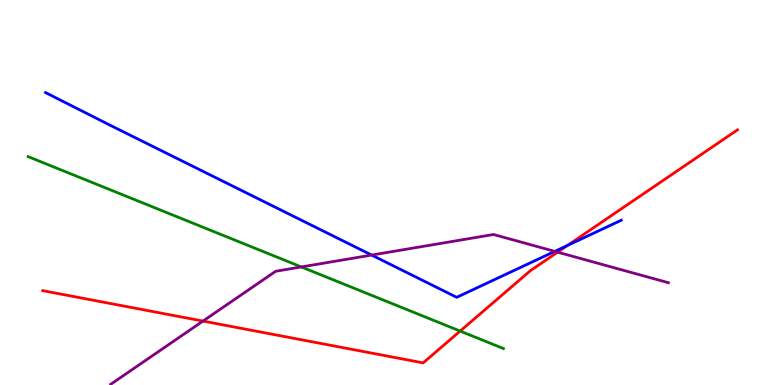[{'lines': ['blue', 'red'], 'intersections': [{'x': 7.32, 'y': 3.63}]}, {'lines': ['green', 'red'], 'intersections': [{'x': 5.94, 'y': 1.4}]}, {'lines': ['purple', 'red'], 'intersections': [{'x': 2.62, 'y': 1.66}, {'x': 7.19, 'y': 3.45}]}, {'lines': ['blue', 'green'], 'intersections': []}, {'lines': ['blue', 'purple'], 'intersections': [{'x': 4.8, 'y': 3.37}, {'x': 7.16, 'y': 3.47}]}, {'lines': ['green', 'purple'], 'intersections': [{'x': 3.89, 'y': 3.07}]}]